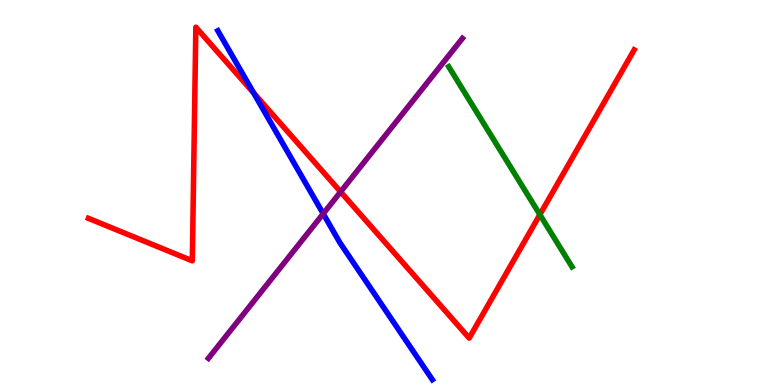[{'lines': ['blue', 'red'], 'intersections': [{'x': 3.27, 'y': 7.59}]}, {'lines': ['green', 'red'], 'intersections': [{'x': 6.97, 'y': 4.43}]}, {'lines': ['purple', 'red'], 'intersections': [{'x': 4.39, 'y': 5.02}]}, {'lines': ['blue', 'green'], 'intersections': []}, {'lines': ['blue', 'purple'], 'intersections': [{'x': 4.17, 'y': 4.45}]}, {'lines': ['green', 'purple'], 'intersections': []}]